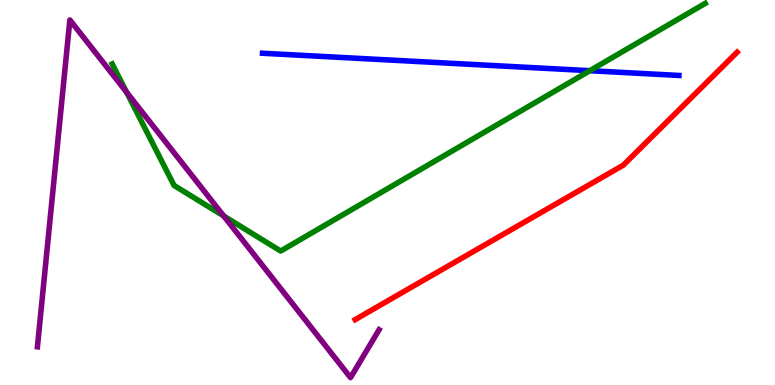[{'lines': ['blue', 'red'], 'intersections': []}, {'lines': ['green', 'red'], 'intersections': []}, {'lines': ['purple', 'red'], 'intersections': []}, {'lines': ['blue', 'green'], 'intersections': [{'x': 7.61, 'y': 8.16}]}, {'lines': ['blue', 'purple'], 'intersections': []}, {'lines': ['green', 'purple'], 'intersections': [{'x': 1.63, 'y': 7.6}, {'x': 2.89, 'y': 4.39}]}]